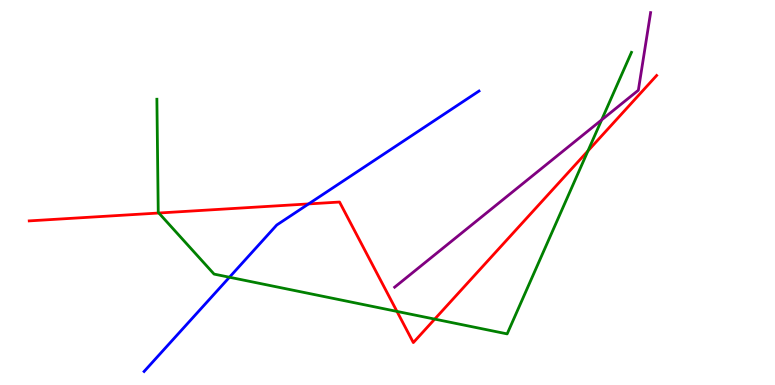[{'lines': ['blue', 'red'], 'intersections': [{'x': 3.98, 'y': 4.7}]}, {'lines': ['green', 'red'], 'intersections': [{'x': 2.05, 'y': 4.47}, {'x': 5.12, 'y': 1.91}, {'x': 5.61, 'y': 1.71}, {'x': 7.59, 'y': 6.08}]}, {'lines': ['purple', 'red'], 'intersections': []}, {'lines': ['blue', 'green'], 'intersections': [{'x': 2.96, 'y': 2.8}]}, {'lines': ['blue', 'purple'], 'intersections': []}, {'lines': ['green', 'purple'], 'intersections': [{'x': 7.76, 'y': 6.89}]}]